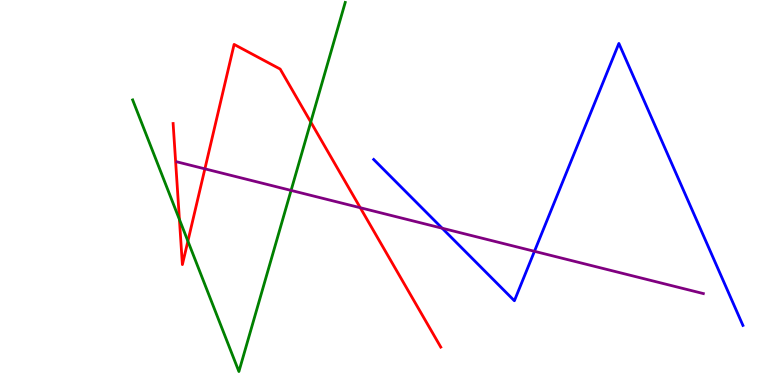[{'lines': ['blue', 'red'], 'intersections': []}, {'lines': ['green', 'red'], 'intersections': [{'x': 2.32, 'y': 4.3}, {'x': 2.42, 'y': 3.74}, {'x': 4.01, 'y': 6.83}]}, {'lines': ['purple', 'red'], 'intersections': [{'x': 2.64, 'y': 5.61}, {'x': 4.65, 'y': 4.6}]}, {'lines': ['blue', 'green'], 'intersections': []}, {'lines': ['blue', 'purple'], 'intersections': [{'x': 5.71, 'y': 4.07}, {'x': 6.9, 'y': 3.47}]}, {'lines': ['green', 'purple'], 'intersections': [{'x': 3.76, 'y': 5.05}]}]